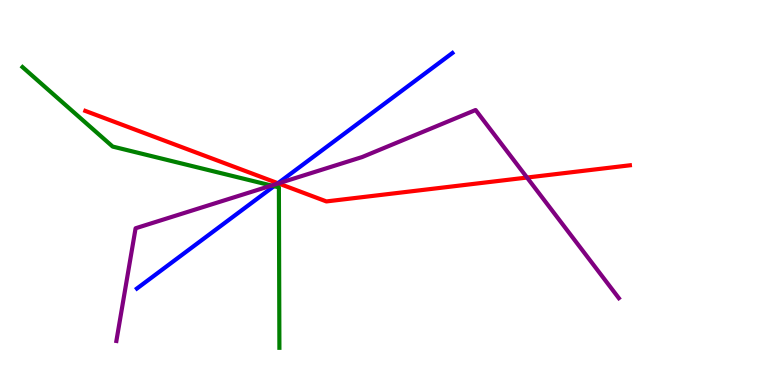[{'lines': ['blue', 'red'], 'intersections': [{'x': 3.59, 'y': 5.24}]}, {'lines': ['green', 'red'], 'intersections': []}, {'lines': ['purple', 'red'], 'intersections': [{'x': 3.59, 'y': 5.24}, {'x': 6.8, 'y': 5.39}]}, {'lines': ['blue', 'green'], 'intersections': [{'x': 3.54, 'y': 5.16}]}, {'lines': ['blue', 'purple'], 'intersections': [{'x': 3.58, 'y': 5.23}]}, {'lines': ['green', 'purple'], 'intersections': [{'x': 3.5, 'y': 5.18}]}]